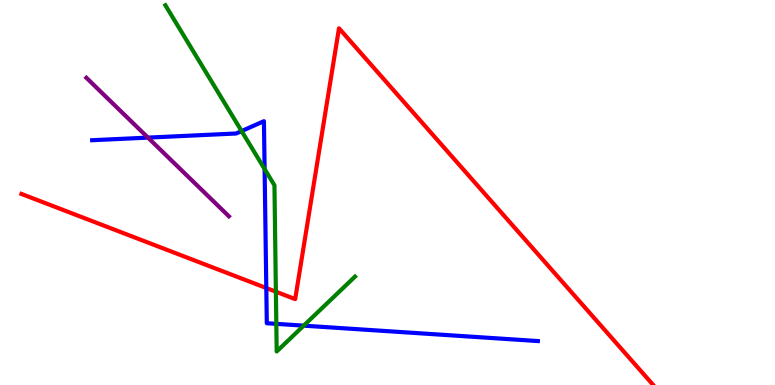[{'lines': ['blue', 'red'], 'intersections': [{'x': 3.44, 'y': 2.52}]}, {'lines': ['green', 'red'], 'intersections': [{'x': 3.56, 'y': 2.42}]}, {'lines': ['purple', 'red'], 'intersections': []}, {'lines': ['blue', 'green'], 'intersections': [{'x': 3.12, 'y': 6.6}, {'x': 3.41, 'y': 5.61}, {'x': 3.57, 'y': 1.59}, {'x': 3.92, 'y': 1.54}]}, {'lines': ['blue', 'purple'], 'intersections': [{'x': 1.91, 'y': 6.43}]}, {'lines': ['green', 'purple'], 'intersections': []}]